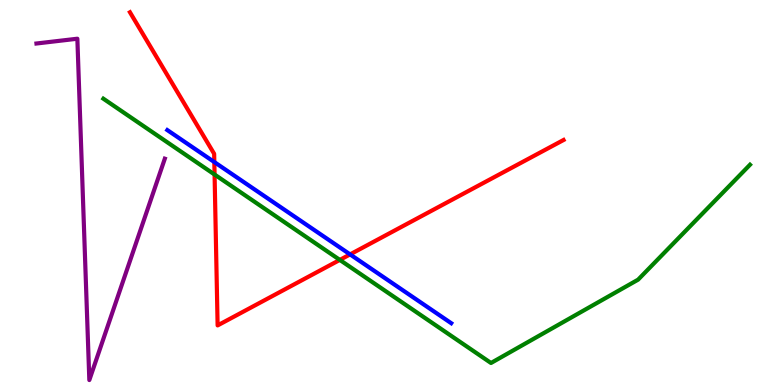[{'lines': ['blue', 'red'], 'intersections': [{'x': 2.77, 'y': 5.79}, {'x': 4.52, 'y': 3.39}]}, {'lines': ['green', 'red'], 'intersections': [{'x': 2.77, 'y': 5.47}, {'x': 4.38, 'y': 3.25}]}, {'lines': ['purple', 'red'], 'intersections': []}, {'lines': ['blue', 'green'], 'intersections': []}, {'lines': ['blue', 'purple'], 'intersections': []}, {'lines': ['green', 'purple'], 'intersections': []}]